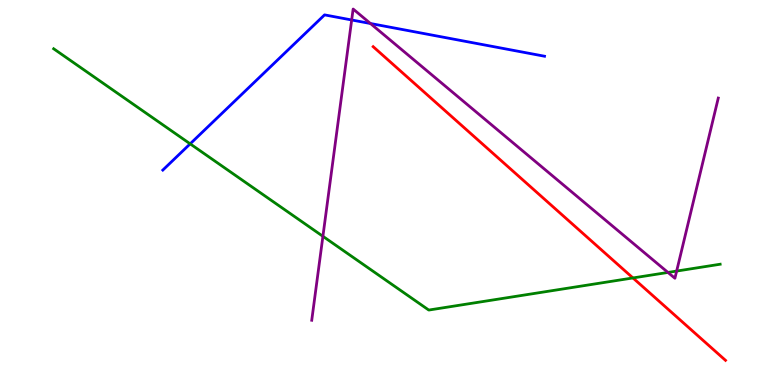[{'lines': ['blue', 'red'], 'intersections': []}, {'lines': ['green', 'red'], 'intersections': [{'x': 8.17, 'y': 2.78}]}, {'lines': ['purple', 'red'], 'intersections': []}, {'lines': ['blue', 'green'], 'intersections': [{'x': 2.45, 'y': 6.26}]}, {'lines': ['blue', 'purple'], 'intersections': [{'x': 4.54, 'y': 9.48}, {'x': 4.78, 'y': 9.39}]}, {'lines': ['green', 'purple'], 'intersections': [{'x': 4.17, 'y': 3.86}, {'x': 8.62, 'y': 2.92}, {'x': 8.73, 'y': 2.96}]}]